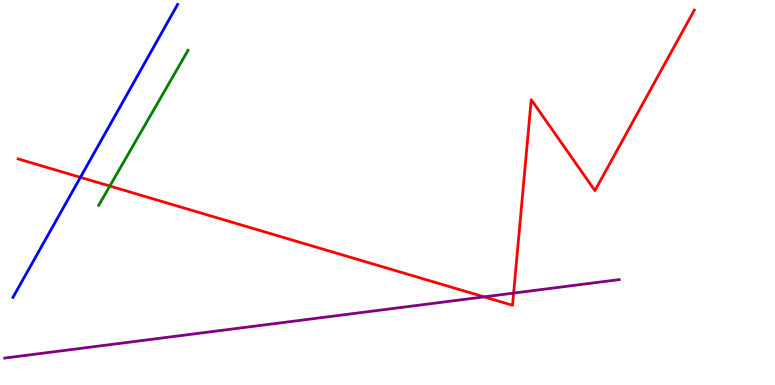[{'lines': ['blue', 'red'], 'intersections': [{'x': 1.04, 'y': 5.39}]}, {'lines': ['green', 'red'], 'intersections': [{'x': 1.42, 'y': 5.17}]}, {'lines': ['purple', 'red'], 'intersections': [{'x': 6.25, 'y': 2.29}, {'x': 6.63, 'y': 2.39}]}, {'lines': ['blue', 'green'], 'intersections': []}, {'lines': ['blue', 'purple'], 'intersections': []}, {'lines': ['green', 'purple'], 'intersections': []}]